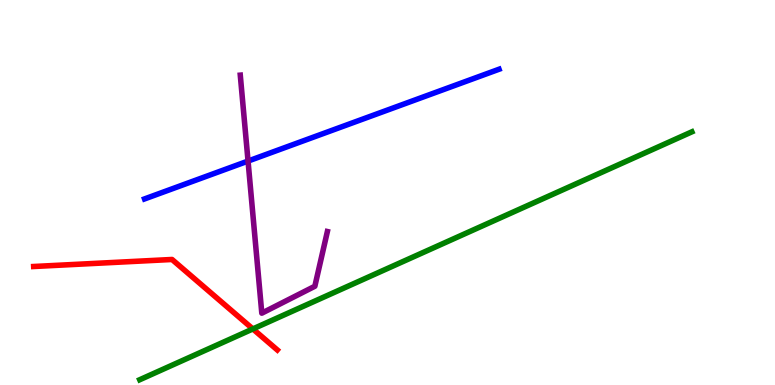[{'lines': ['blue', 'red'], 'intersections': []}, {'lines': ['green', 'red'], 'intersections': [{'x': 3.26, 'y': 1.46}]}, {'lines': ['purple', 'red'], 'intersections': []}, {'lines': ['blue', 'green'], 'intersections': []}, {'lines': ['blue', 'purple'], 'intersections': [{'x': 3.2, 'y': 5.82}]}, {'lines': ['green', 'purple'], 'intersections': []}]